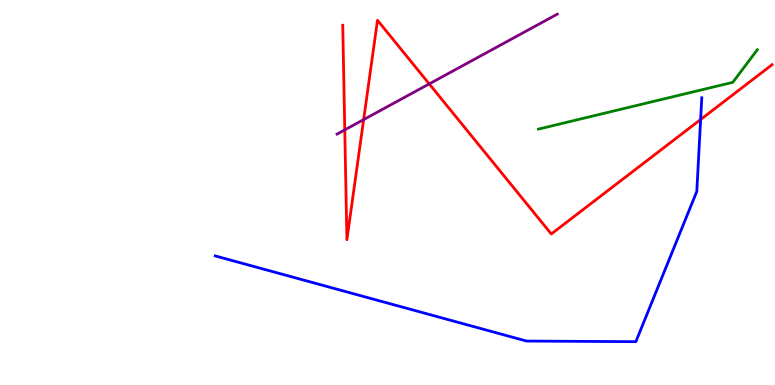[{'lines': ['blue', 'red'], 'intersections': [{'x': 9.04, 'y': 6.9}]}, {'lines': ['green', 'red'], 'intersections': []}, {'lines': ['purple', 'red'], 'intersections': [{'x': 4.45, 'y': 6.63}, {'x': 4.69, 'y': 6.89}, {'x': 5.54, 'y': 7.82}]}, {'lines': ['blue', 'green'], 'intersections': []}, {'lines': ['blue', 'purple'], 'intersections': []}, {'lines': ['green', 'purple'], 'intersections': []}]